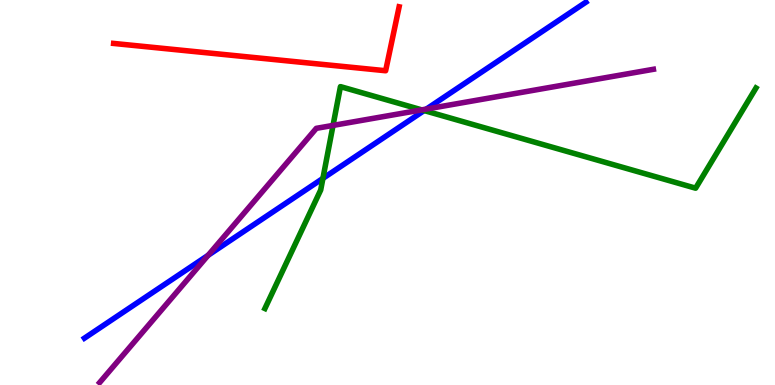[{'lines': ['blue', 'red'], 'intersections': []}, {'lines': ['green', 'red'], 'intersections': []}, {'lines': ['purple', 'red'], 'intersections': []}, {'lines': ['blue', 'green'], 'intersections': [{'x': 4.17, 'y': 5.37}, {'x': 5.47, 'y': 7.13}]}, {'lines': ['blue', 'purple'], 'intersections': [{'x': 2.69, 'y': 3.37}, {'x': 5.5, 'y': 7.17}]}, {'lines': ['green', 'purple'], 'intersections': [{'x': 4.3, 'y': 6.74}, {'x': 5.44, 'y': 7.15}]}]